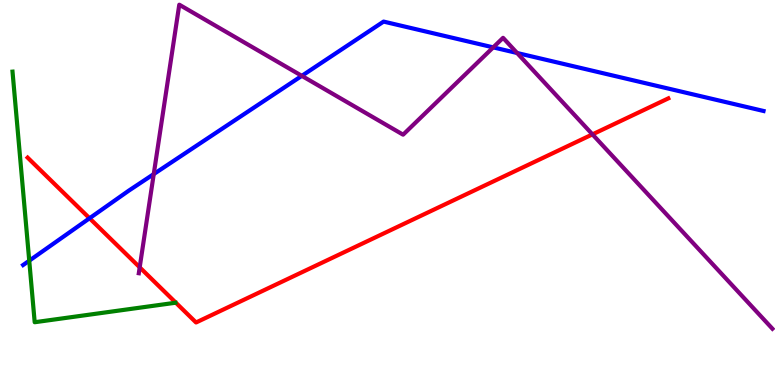[{'lines': ['blue', 'red'], 'intersections': [{'x': 1.16, 'y': 4.33}]}, {'lines': ['green', 'red'], 'intersections': []}, {'lines': ['purple', 'red'], 'intersections': [{'x': 1.8, 'y': 3.06}, {'x': 7.64, 'y': 6.51}]}, {'lines': ['blue', 'green'], 'intersections': [{'x': 0.377, 'y': 3.23}]}, {'lines': ['blue', 'purple'], 'intersections': [{'x': 1.98, 'y': 5.48}, {'x': 3.89, 'y': 8.03}, {'x': 6.36, 'y': 8.77}, {'x': 6.67, 'y': 8.62}]}, {'lines': ['green', 'purple'], 'intersections': []}]